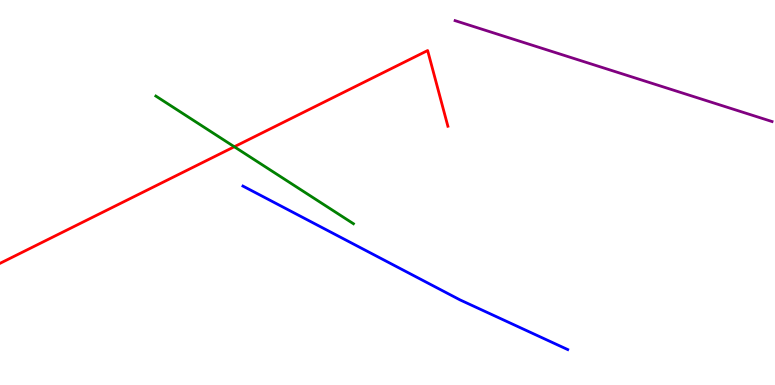[{'lines': ['blue', 'red'], 'intersections': []}, {'lines': ['green', 'red'], 'intersections': [{'x': 3.02, 'y': 6.19}]}, {'lines': ['purple', 'red'], 'intersections': []}, {'lines': ['blue', 'green'], 'intersections': []}, {'lines': ['blue', 'purple'], 'intersections': []}, {'lines': ['green', 'purple'], 'intersections': []}]